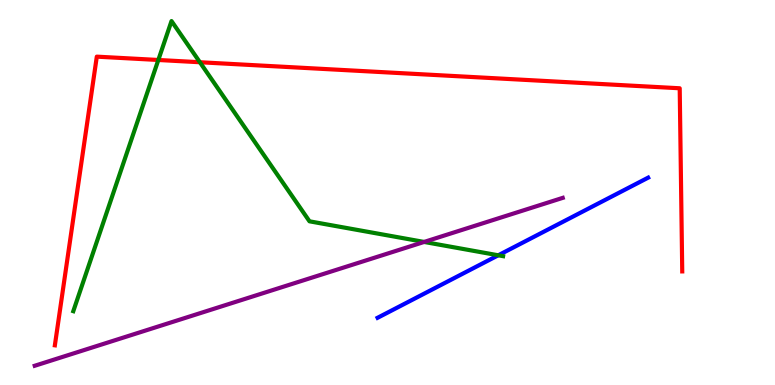[{'lines': ['blue', 'red'], 'intersections': []}, {'lines': ['green', 'red'], 'intersections': [{'x': 2.04, 'y': 8.44}, {'x': 2.58, 'y': 8.38}]}, {'lines': ['purple', 'red'], 'intersections': []}, {'lines': ['blue', 'green'], 'intersections': [{'x': 6.43, 'y': 3.37}]}, {'lines': ['blue', 'purple'], 'intersections': []}, {'lines': ['green', 'purple'], 'intersections': [{'x': 5.47, 'y': 3.72}]}]